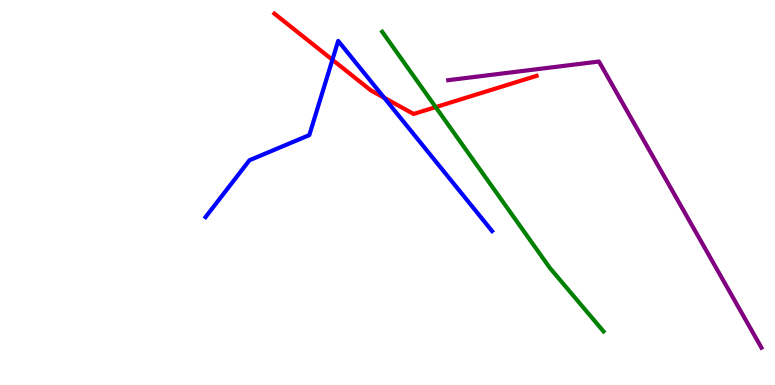[{'lines': ['blue', 'red'], 'intersections': [{'x': 4.29, 'y': 8.45}, {'x': 4.96, 'y': 7.46}]}, {'lines': ['green', 'red'], 'intersections': [{'x': 5.62, 'y': 7.22}]}, {'lines': ['purple', 'red'], 'intersections': []}, {'lines': ['blue', 'green'], 'intersections': []}, {'lines': ['blue', 'purple'], 'intersections': []}, {'lines': ['green', 'purple'], 'intersections': []}]